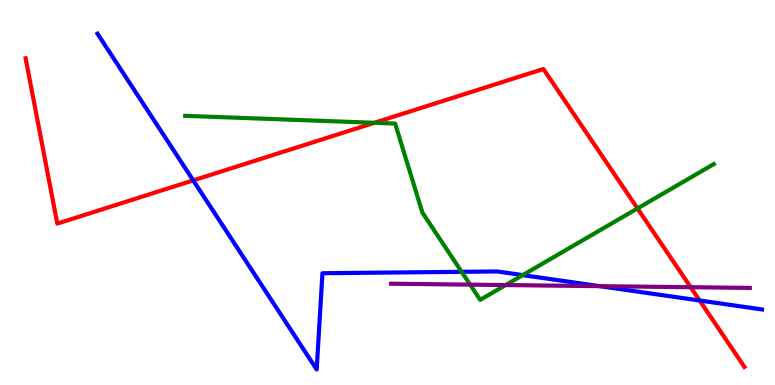[{'lines': ['blue', 'red'], 'intersections': [{'x': 2.49, 'y': 5.31}, {'x': 9.03, 'y': 2.19}]}, {'lines': ['green', 'red'], 'intersections': [{'x': 4.83, 'y': 6.81}, {'x': 8.23, 'y': 4.59}]}, {'lines': ['purple', 'red'], 'intersections': [{'x': 8.91, 'y': 2.54}]}, {'lines': ['blue', 'green'], 'intersections': [{'x': 5.96, 'y': 2.94}, {'x': 6.75, 'y': 2.85}]}, {'lines': ['blue', 'purple'], 'intersections': [{'x': 7.74, 'y': 2.57}]}, {'lines': ['green', 'purple'], 'intersections': [{'x': 6.07, 'y': 2.61}, {'x': 6.52, 'y': 2.6}]}]